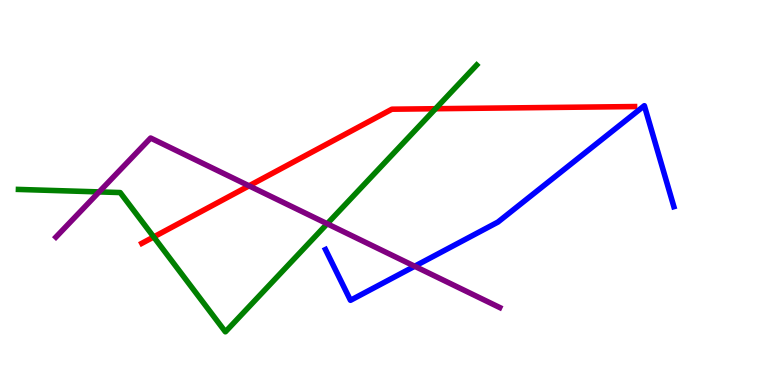[{'lines': ['blue', 'red'], 'intersections': []}, {'lines': ['green', 'red'], 'intersections': [{'x': 1.98, 'y': 3.85}, {'x': 5.62, 'y': 7.18}]}, {'lines': ['purple', 'red'], 'intersections': [{'x': 3.21, 'y': 5.17}]}, {'lines': ['blue', 'green'], 'intersections': []}, {'lines': ['blue', 'purple'], 'intersections': [{'x': 5.35, 'y': 3.08}]}, {'lines': ['green', 'purple'], 'intersections': [{'x': 1.28, 'y': 5.02}, {'x': 4.22, 'y': 4.19}]}]